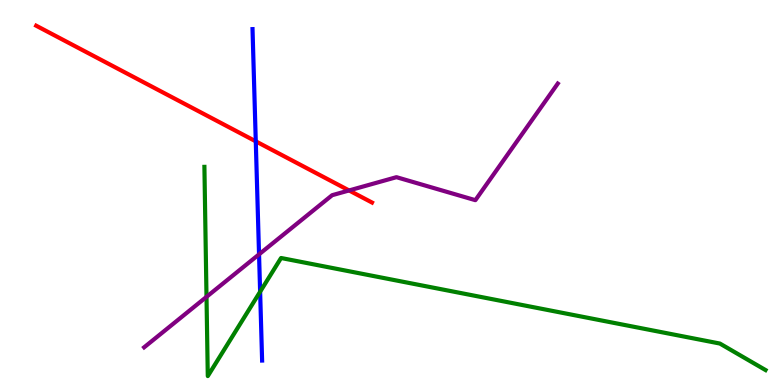[{'lines': ['blue', 'red'], 'intersections': [{'x': 3.3, 'y': 6.33}]}, {'lines': ['green', 'red'], 'intersections': []}, {'lines': ['purple', 'red'], 'intersections': [{'x': 4.5, 'y': 5.05}]}, {'lines': ['blue', 'green'], 'intersections': [{'x': 3.36, 'y': 2.42}]}, {'lines': ['blue', 'purple'], 'intersections': [{'x': 3.34, 'y': 3.39}]}, {'lines': ['green', 'purple'], 'intersections': [{'x': 2.66, 'y': 2.29}]}]